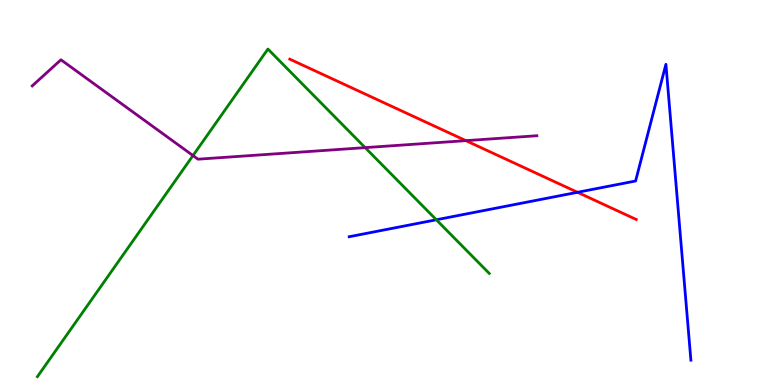[{'lines': ['blue', 'red'], 'intersections': [{'x': 7.45, 'y': 5.01}]}, {'lines': ['green', 'red'], 'intersections': []}, {'lines': ['purple', 'red'], 'intersections': [{'x': 6.01, 'y': 6.35}]}, {'lines': ['blue', 'green'], 'intersections': [{'x': 5.63, 'y': 4.29}]}, {'lines': ['blue', 'purple'], 'intersections': []}, {'lines': ['green', 'purple'], 'intersections': [{'x': 2.49, 'y': 5.96}, {'x': 4.71, 'y': 6.17}]}]